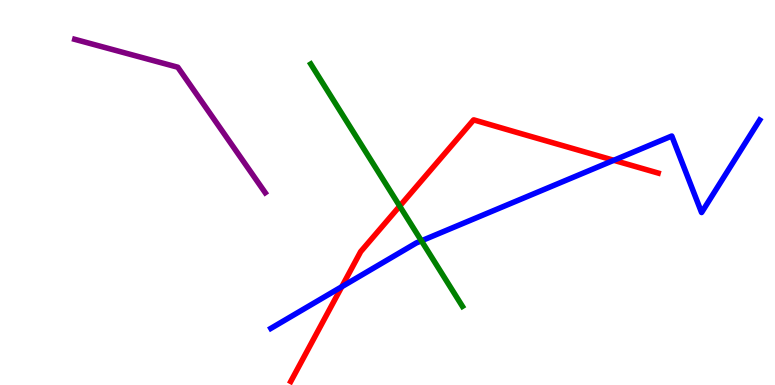[{'lines': ['blue', 'red'], 'intersections': [{'x': 4.41, 'y': 2.55}, {'x': 7.92, 'y': 5.84}]}, {'lines': ['green', 'red'], 'intersections': [{'x': 5.16, 'y': 4.65}]}, {'lines': ['purple', 'red'], 'intersections': []}, {'lines': ['blue', 'green'], 'intersections': [{'x': 5.44, 'y': 3.75}]}, {'lines': ['blue', 'purple'], 'intersections': []}, {'lines': ['green', 'purple'], 'intersections': []}]